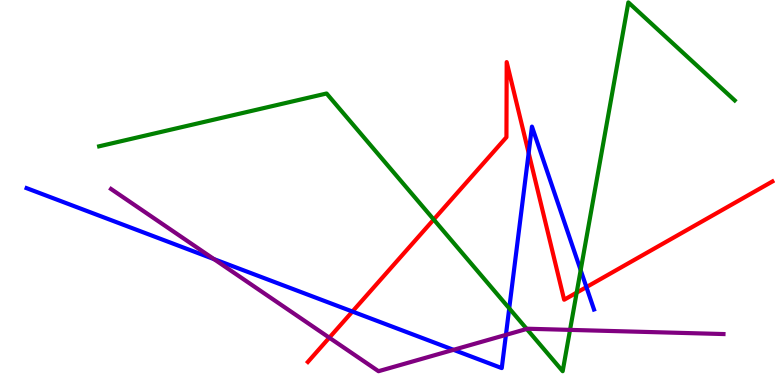[{'lines': ['blue', 'red'], 'intersections': [{'x': 4.55, 'y': 1.91}, {'x': 6.82, 'y': 6.03}, {'x': 7.57, 'y': 2.54}]}, {'lines': ['green', 'red'], 'intersections': [{'x': 5.6, 'y': 4.3}, {'x': 7.44, 'y': 2.4}]}, {'lines': ['purple', 'red'], 'intersections': [{'x': 4.25, 'y': 1.23}]}, {'lines': ['blue', 'green'], 'intersections': [{'x': 6.57, 'y': 1.99}, {'x': 7.49, 'y': 2.98}]}, {'lines': ['blue', 'purple'], 'intersections': [{'x': 2.76, 'y': 3.27}, {'x': 5.85, 'y': 0.914}, {'x': 6.53, 'y': 1.3}]}, {'lines': ['green', 'purple'], 'intersections': [{'x': 6.8, 'y': 1.46}, {'x': 7.36, 'y': 1.43}]}]